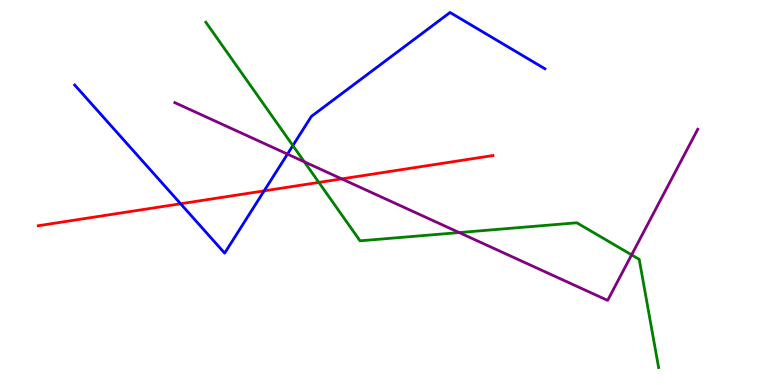[{'lines': ['blue', 'red'], 'intersections': [{'x': 2.33, 'y': 4.71}, {'x': 3.41, 'y': 5.04}]}, {'lines': ['green', 'red'], 'intersections': [{'x': 4.11, 'y': 5.26}]}, {'lines': ['purple', 'red'], 'intersections': [{'x': 4.41, 'y': 5.35}]}, {'lines': ['blue', 'green'], 'intersections': [{'x': 3.78, 'y': 6.22}]}, {'lines': ['blue', 'purple'], 'intersections': [{'x': 3.71, 'y': 6.0}]}, {'lines': ['green', 'purple'], 'intersections': [{'x': 3.93, 'y': 5.8}, {'x': 5.93, 'y': 3.96}, {'x': 8.15, 'y': 3.38}]}]